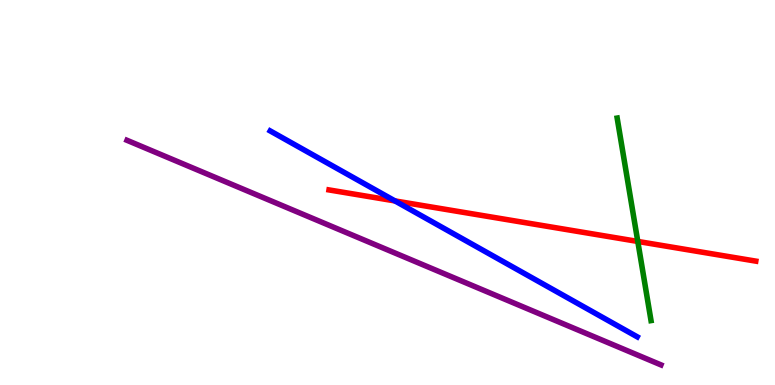[{'lines': ['blue', 'red'], 'intersections': [{'x': 5.1, 'y': 4.78}]}, {'lines': ['green', 'red'], 'intersections': [{'x': 8.23, 'y': 3.73}]}, {'lines': ['purple', 'red'], 'intersections': []}, {'lines': ['blue', 'green'], 'intersections': []}, {'lines': ['blue', 'purple'], 'intersections': []}, {'lines': ['green', 'purple'], 'intersections': []}]